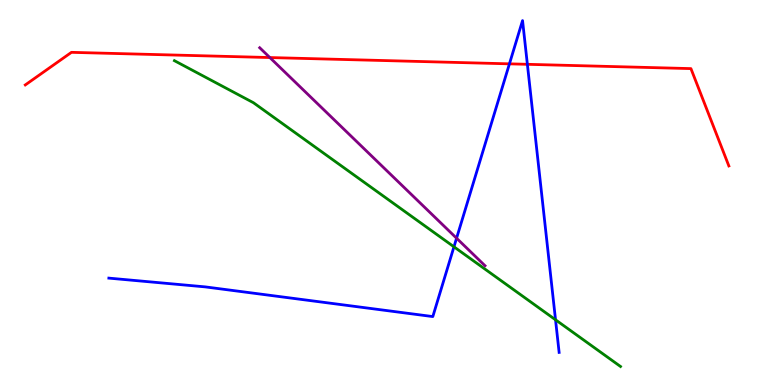[{'lines': ['blue', 'red'], 'intersections': [{'x': 6.57, 'y': 8.34}, {'x': 6.8, 'y': 8.33}]}, {'lines': ['green', 'red'], 'intersections': []}, {'lines': ['purple', 'red'], 'intersections': [{'x': 3.48, 'y': 8.51}]}, {'lines': ['blue', 'green'], 'intersections': [{'x': 5.86, 'y': 3.59}, {'x': 7.17, 'y': 1.69}]}, {'lines': ['blue', 'purple'], 'intersections': [{'x': 5.89, 'y': 3.81}]}, {'lines': ['green', 'purple'], 'intersections': []}]